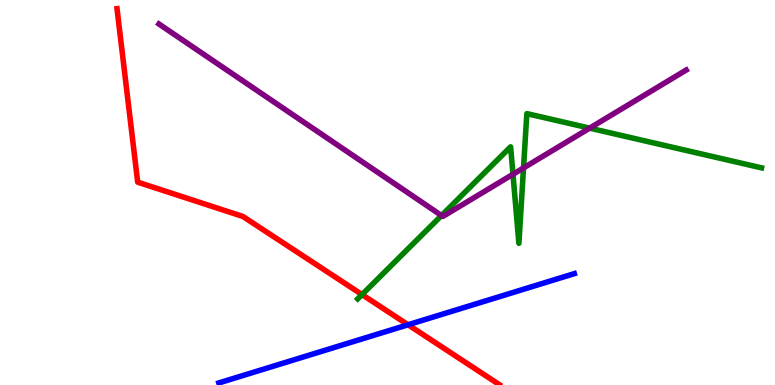[{'lines': ['blue', 'red'], 'intersections': [{'x': 5.27, 'y': 1.56}]}, {'lines': ['green', 'red'], 'intersections': [{'x': 4.67, 'y': 2.35}]}, {'lines': ['purple', 'red'], 'intersections': []}, {'lines': ['blue', 'green'], 'intersections': []}, {'lines': ['blue', 'purple'], 'intersections': []}, {'lines': ['green', 'purple'], 'intersections': [{'x': 5.7, 'y': 4.4}, {'x': 6.62, 'y': 5.47}, {'x': 6.76, 'y': 5.64}, {'x': 7.61, 'y': 6.67}]}]